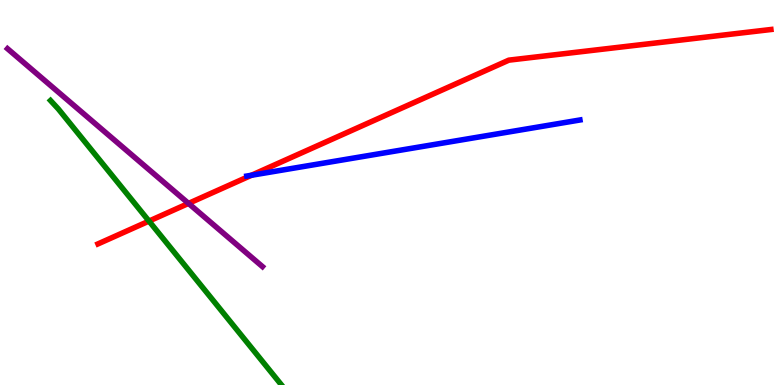[{'lines': ['blue', 'red'], 'intersections': [{'x': 3.24, 'y': 5.45}]}, {'lines': ['green', 'red'], 'intersections': [{'x': 1.92, 'y': 4.26}]}, {'lines': ['purple', 'red'], 'intersections': [{'x': 2.43, 'y': 4.72}]}, {'lines': ['blue', 'green'], 'intersections': []}, {'lines': ['blue', 'purple'], 'intersections': []}, {'lines': ['green', 'purple'], 'intersections': []}]